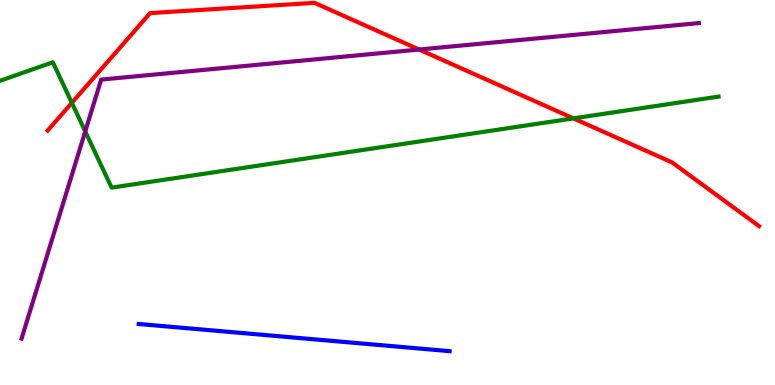[{'lines': ['blue', 'red'], 'intersections': []}, {'lines': ['green', 'red'], 'intersections': [{'x': 0.927, 'y': 7.33}, {'x': 7.4, 'y': 6.93}]}, {'lines': ['purple', 'red'], 'intersections': [{'x': 5.41, 'y': 8.71}]}, {'lines': ['blue', 'green'], 'intersections': []}, {'lines': ['blue', 'purple'], 'intersections': []}, {'lines': ['green', 'purple'], 'intersections': [{'x': 1.1, 'y': 6.59}]}]